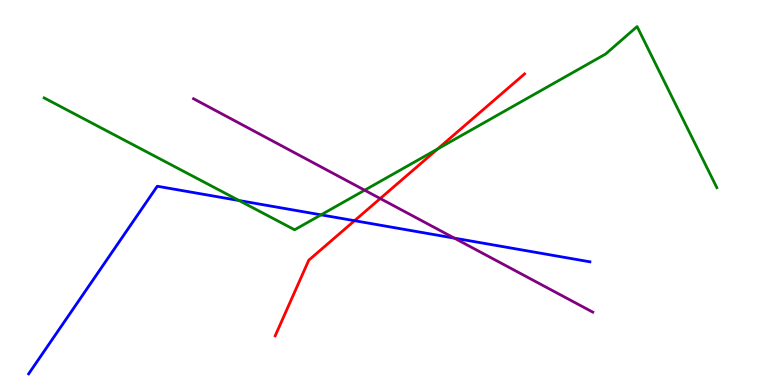[{'lines': ['blue', 'red'], 'intersections': [{'x': 4.57, 'y': 4.27}]}, {'lines': ['green', 'red'], 'intersections': [{'x': 5.65, 'y': 6.13}]}, {'lines': ['purple', 'red'], 'intersections': [{'x': 4.91, 'y': 4.84}]}, {'lines': ['blue', 'green'], 'intersections': [{'x': 3.08, 'y': 4.79}, {'x': 4.14, 'y': 4.42}]}, {'lines': ['blue', 'purple'], 'intersections': [{'x': 5.86, 'y': 3.81}]}, {'lines': ['green', 'purple'], 'intersections': [{'x': 4.71, 'y': 5.06}]}]